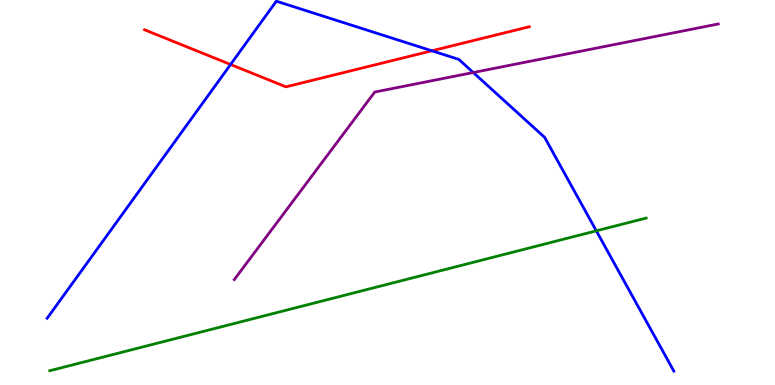[{'lines': ['blue', 'red'], 'intersections': [{'x': 2.98, 'y': 8.32}, {'x': 5.57, 'y': 8.68}]}, {'lines': ['green', 'red'], 'intersections': []}, {'lines': ['purple', 'red'], 'intersections': []}, {'lines': ['blue', 'green'], 'intersections': [{'x': 7.69, 'y': 4.0}]}, {'lines': ['blue', 'purple'], 'intersections': [{'x': 6.11, 'y': 8.12}]}, {'lines': ['green', 'purple'], 'intersections': []}]